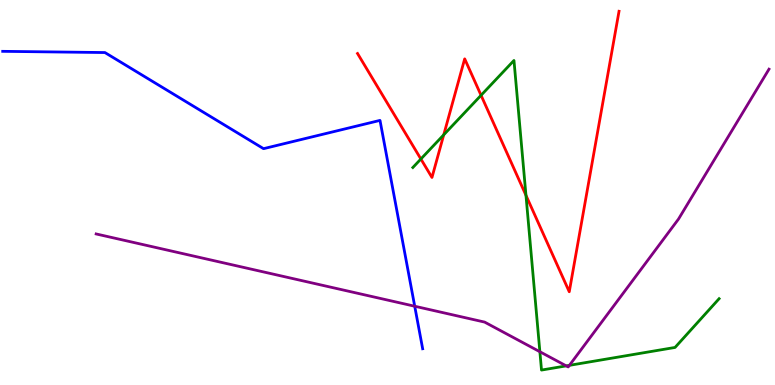[{'lines': ['blue', 'red'], 'intersections': []}, {'lines': ['green', 'red'], 'intersections': [{'x': 5.43, 'y': 5.87}, {'x': 5.73, 'y': 6.5}, {'x': 6.21, 'y': 7.52}, {'x': 6.79, 'y': 4.93}]}, {'lines': ['purple', 'red'], 'intersections': []}, {'lines': ['blue', 'green'], 'intersections': []}, {'lines': ['blue', 'purple'], 'intersections': [{'x': 5.35, 'y': 2.05}]}, {'lines': ['green', 'purple'], 'intersections': [{'x': 6.97, 'y': 0.864}, {'x': 7.31, 'y': 0.497}, {'x': 7.35, 'y': 0.511}]}]